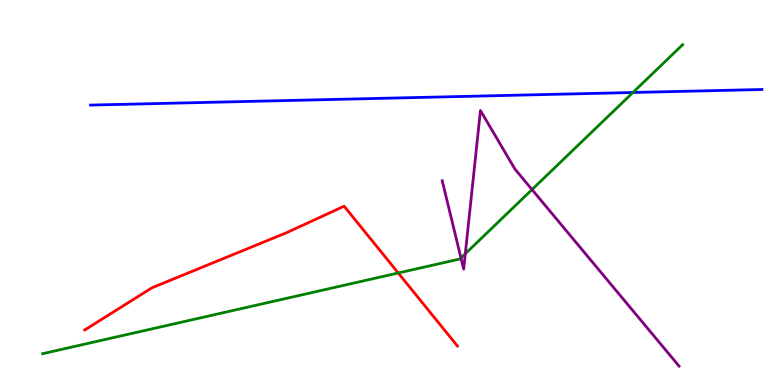[{'lines': ['blue', 'red'], 'intersections': []}, {'lines': ['green', 'red'], 'intersections': [{'x': 5.14, 'y': 2.91}]}, {'lines': ['purple', 'red'], 'intersections': []}, {'lines': ['blue', 'green'], 'intersections': [{'x': 8.17, 'y': 7.6}]}, {'lines': ['blue', 'purple'], 'intersections': []}, {'lines': ['green', 'purple'], 'intersections': [{'x': 5.95, 'y': 3.3}, {'x': 6.0, 'y': 3.41}, {'x': 6.86, 'y': 5.08}]}]